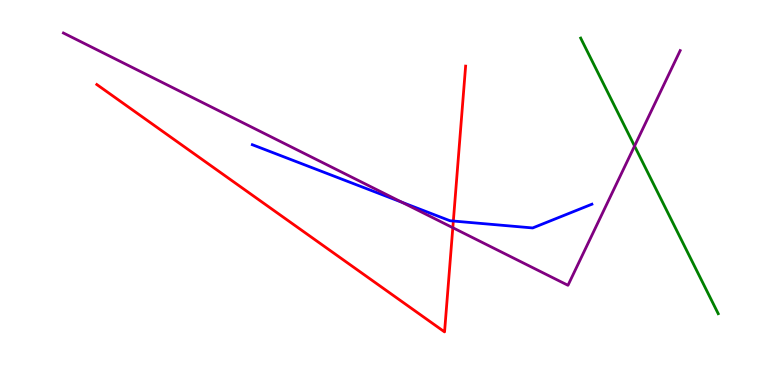[{'lines': ['blue', 'red'], 'intersections': [{'x': 5.85, 'y': 4.26}]}, {'lines': ['green', 'red'], 'intersections': []}, {'lines': ['purple', 'red'], 'intersections': [{'x': 5.84, 'y': 4.09}]}, {'lines': ['blue', 'green'], 'intersections': []}, {'lines': ['blue', 'purple'], 'intersections': [{'x': 5.19, 'y': 4.75}]}, {'lines': ['green', 'purple'], 'intersections': [{'x': 8.19, 'y': 6.21}]}]